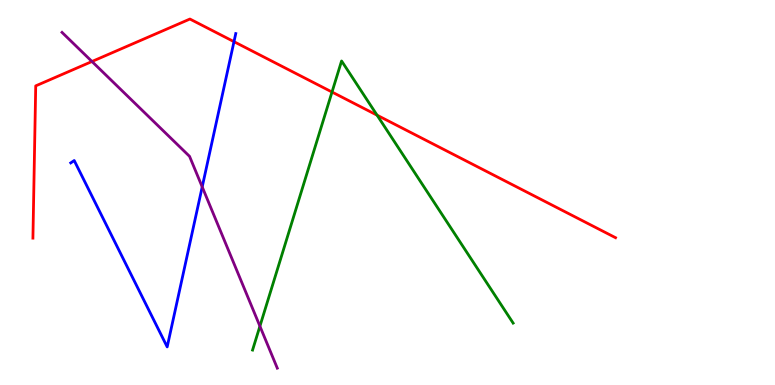[{'lines': ['blue', 'red'], 'intersections': [{'x': 3.02, 'y': 8.92}]}, {'lines': ['green', 'red'], 'intersections': [{'x': 4.28, 'y': 7.61}, {'x': 4.87, 'y': 7.01}]}, {'lines': ['purple', 'red'], 'intersections': [{'x': 1.19, 'y': 8.4}]}, {'lines': ['blue', 'green'], 'intersections': []}, {'lines': ['blue', 'purple'], 'intersections': [{'x': 2.61, 'y': 5.15}]}, {'lines': ['green', 'purple'], 'intersections': [{'x': 3.35, 'y': 1.53}]}]